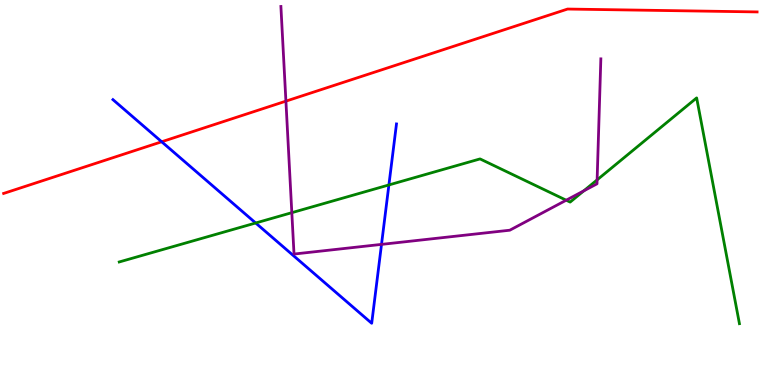[{'lines': ['blue', 'red'], 'intersections': [{'x': 2.09, 'y': 6.32}]}, {'lines': ['green', 'red'], 'intersections': []}, {'lines': ['purple', 'red'], 'intersections': [{'x': 3.69, 'y': 7.37}]}, {'lines': ['blue', 'green'], 'intersections': [{'x': 3.3, 'y': 4.21}, {'x': 5.02, 'y': 5.2}]}, {'lines': ['blue', 'purple'], 'intersections': [{'x': 4.92, 'y': 3.65}]}, {'lines': ['green', 'purple'], 'intersections': [{'x': 3.77, 'y': 4.48}, {'x': 7.31, 'y': 4.8}, {'x': 7.53, 'y': 5.04}, {'x': 7.7, 'y': 5.33}]}]